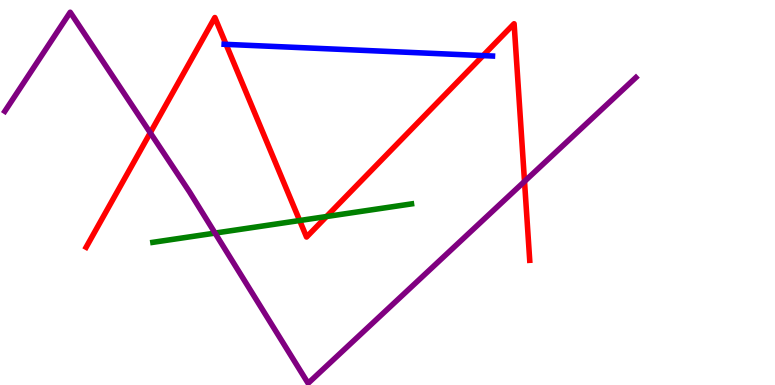[{'lines': ['blue', 'red'], 'intersections': [{'x': 2.92, 'y': 8.85}, {'x': 6.23, 'y': 8.56}]}, {'lines': ['green', 'red'], 'intersections': [{'x': 3.87, 'y': 4.27}, {'x': 4.21, 'y': 4.38}]}, {'lines': ['purple', 'red'], 'intersections': [{'x': 1.94, 'y': 6.55}, {'x': 6.77, 'y': 5.29}]}, {'lines': ['blue', 'green'], 'intersections': []}, {'lines': ['blue', 'purple'], 'intersections': []}, {'lines': ['green', 'purple'], 'intersections': [{'x': 2.77, 'y': 3.95}]}]